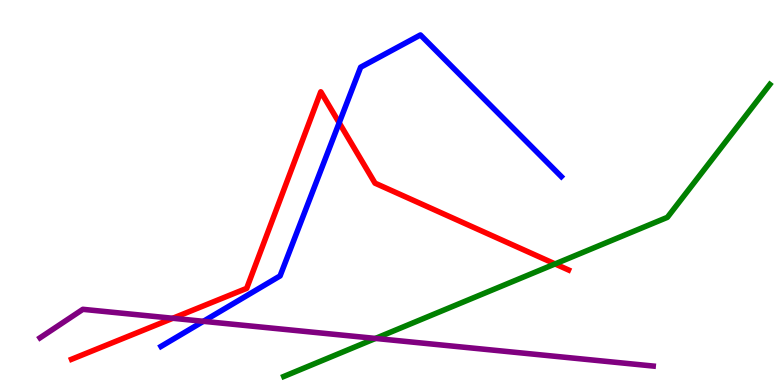[{'lines': ['blue', 'red'], 'intersections': [{'x': 4.38, 'y': 6.81}]}, {'lines': ['green', 'red'], 'intersections': [{'x': 7.16, 'y': 3.14}]}, {'lines': ['purple', 'red'], 'intersections': [{'x': 2.23, 'y': 1.73}]}, {'lines': ['blue', 'green'], 'intersections': []}, {'lines': ['blue', 'purple'], 'intersections': [{'x': 2.62, 'y': 1.65}]}, {'lines': ['green', 'purple'], 'intersections': [{'x': 4.84, 'y': 1.21}]}]